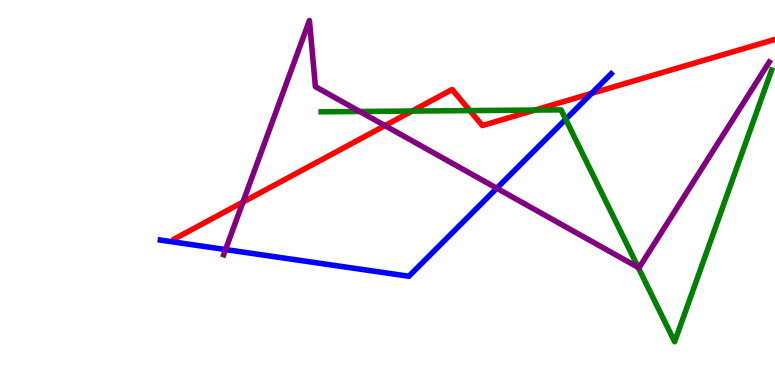[{'lines': ['blue', 'red'], 'intersections': [{'x': 7.63, 'y': 7.57}]}, {'lines': ['green', 'red'], 'intersections': [{'x': 5.32, 'y': 7.12}, {'x': 6.06, 'y': 7.13}, {'x': 6.9, 'y': 7.14}]}, {'lines': ['purple', 'red'], 'intersections': [{'x': 3.13, 'y': 4.75}, {'x': 4.97, 'y': 6.74}]}, {'lines': ['blue', 'green'], 'intersections': [{'x': 7.3, 'y': 6.9}]}, {'lines': ['blue', 'purple'], 'intersections': [{'x': 2.91, 'y': 3.52}, {'x': 6.41, 'y': 5.11}]}, {'lines': ['green', 'purple'], 'intersections': [{'x': 4.64, 'y': 7.1}, {'x': 8.24, 'y': 3.05}]}]